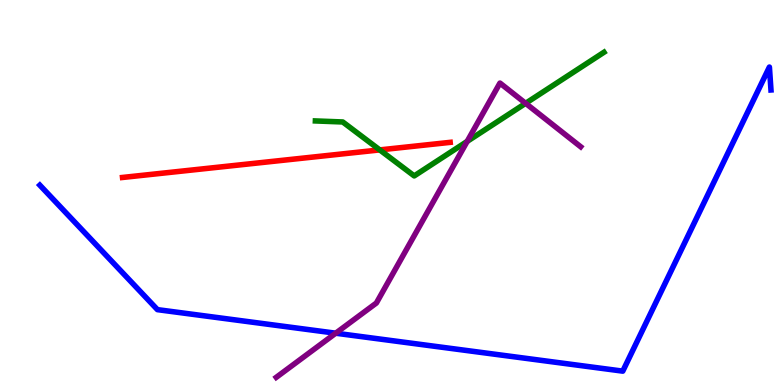[{'lines': ['blue', 'red'], 'intersections': []}, {'lines': ['green', 'red'], 'intersections': [{'x': 4.9, 'y': 6.11}]}, {'lines': ['purple', 'red'], 'intersections': []}, {'lines': ['blue', 'green'], 'intersections': []}, {'lines': ['blue', 'purple'], 'intersections': [{'x': 4.33, 'y': 1.35}]}, {'lines': ['green', 'purple'], 'intersections': [{'x': 6.03, 'y': 6.33}, {'x': 6.78, 'y': 7.32}]}]